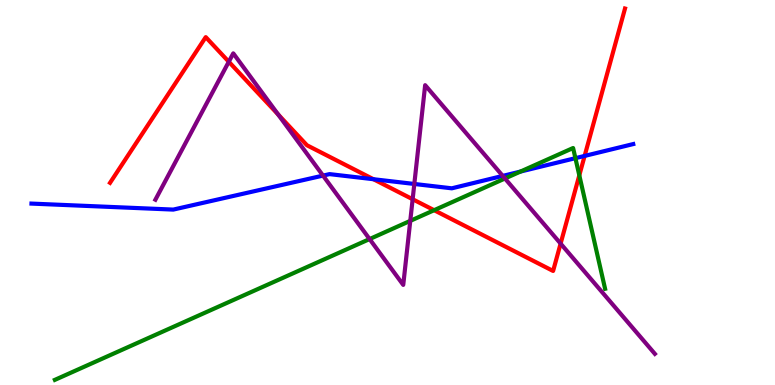[{'lines': ['blue', 'red'], 'intersections': [{'x': 4.82, 'y': 5.34}, {'x': 7.54, 'y': 5.95}]}, {'lines': ['green', 'red'], 'intersections': [{'x': 5.6, 'y': 4.54}, {'x': 7.47, 'y': 5.45}]}, {'lines': ['purple', 'red'], 'intersections': [{'x': 2.95, 'y': 8.4}, {'x': 3.59, 'y': 7.03}, {'x': 5.32, 'y': 4.83}, {'x': 7.23, 'y': 3.67}]}, {'lines': ['blue', 'green'], 'intersections': [{'x': 6.71, 'y': 5.54}, {'x': 7.42, 'y': 5.89}]}, {'lines': ['blue', 'purple'], 'intersections': [{'x': 4.17, 'y': 5.44}, {'x': 5.35, 'y': 5.22}, {'x': 6.49, 'y': 5.43}]}, {'lines': ['green', 'purple'], 'intersections': [{'x': 4.77, 'y': 3.79}, {'x': 5.29, 'y': 4.26}, {'x': 6.52, 'y': 5.36}]}]